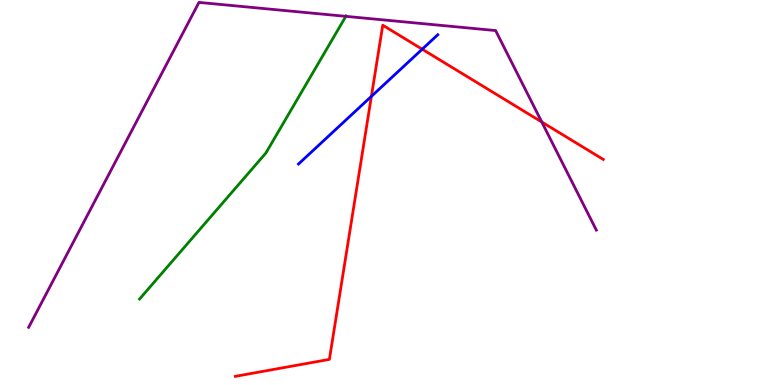[{'lines': ['blue', 'red'], 'intersections': [{'x': 4.79, 'y': 7.5}, {'x': 5.45, 'y': 8.72}]}, {'lines': ['green', 'red'], 'intersections': []}, {'lines': ['purple', 'red'], 'intersections': [{'x': 6.99, 'y': 6.83}]}, {'lines': ['blue', 'green'], 'intersections': []}, {'lines': ['blue', 'purple'], 'intersections': []}, {'lines': ['green', 'purple'], 'intersections': [{'x': 4.46, 'y': 9.58}]}]